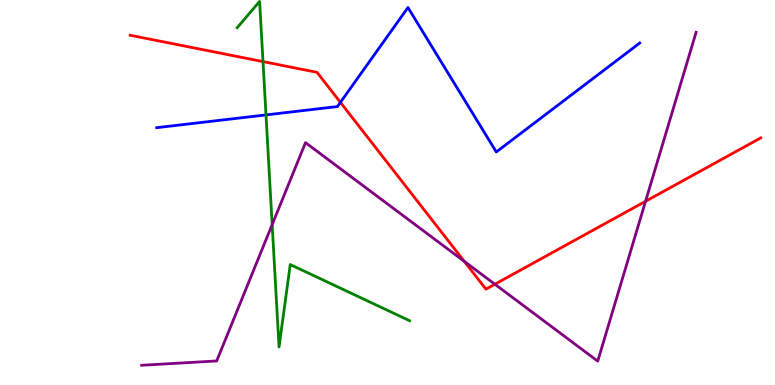[{'lines': ['blue', 'red'], 'intersections': [{'x': 4.39, 'y': 7.34}]}, {'lines': ['green', 'red'], 'intersections': [{'x': 3.39, 'y': 8.4}]}, {'lines': ['purple', 'red'], 'intersections': [{'x': 5.99, 'y': 3.21}, {'x': 6.39, 'y': 2.62}, {'x': 8.33, 'y': 4.77}]}, {'lines': ['blue', 'green'], 'intersections': [{'x': 3.43, 'y': 7.02}]}, {'lines': ['blue', 'purple'], 'intersections': []}, {'lines': ['green', 'purple'], 'intersections': [{'x': 3.51, 'y': 4.17}]}]